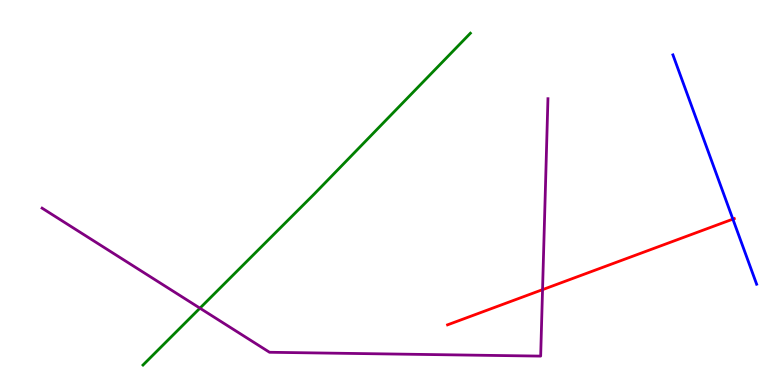[{'lines': ['blue', 'red'], 'intersections': [{'x': 9.46, 'y': 4.31}]}, {'lines': ['green', 'red'], 'intersections': []}, {'lines': ['purple', 'red'], 'intersections': [{'x': 7.0, 'y': 2.48}]}, {'lines': ['blue', 'green'], 'intersections': []}, {'lines': ['blue', 'purple'], 'intersections': []}, {'lines': ['green', 'purple'], 'intersections': [{'x': 2.58, 'y': 2.0}]}]